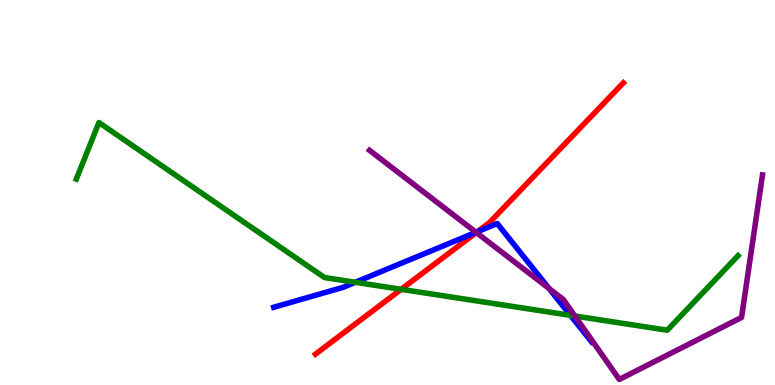[{'lines': ['blue', 'red'], 'intersections': [{'x': 6.16, 'y': 3.98}]}, {'lines': ['green', 'red'], 'intersections': [{'x': 5.18, 'y': 2.49}]}, {'lines': ['purple', 'red'], 'intersections': [{'x': 6.15, 'y': 3.96}]}, {'lines': ['blue', 'green'], 'intersections': [{'x': 4.58, 'y': 2.67}, {'x': 7.36, 'y': 1.81}]}, {'lines': ['blue', 'purple'], 'intersections': [{'x': 6.14, 'y': 3.97}, {'x': 7.08, 'y': 2.51}]}, {'lines': ['green', 'purple'], 'intersections': [{'x': 7.42, 'y': 1.79}]}]